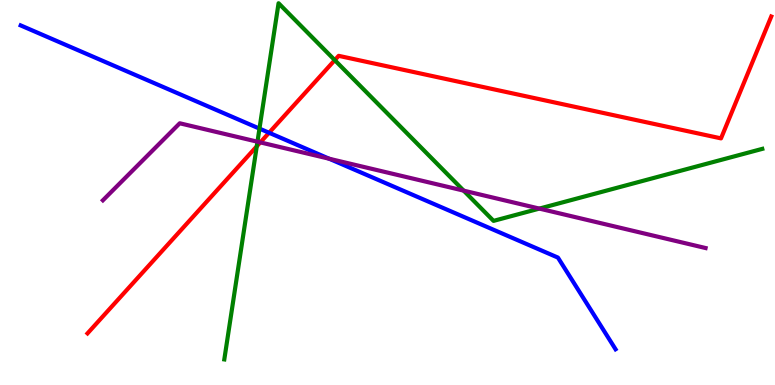[{'lines': ['blue', 'red'], 'intersections': [{'x': 3.47, 'y': 6.55}]}, {'lines': ['green', 'red'], 'intersections': [{'x': 3.31, 'y': 6.2}, {'x': 4.32, 'y': 8.44}]}, {'lines': ['purple', 'red'], 'intersections': [{'x': 3.36, 'y': 6.3}]}, {'lines': ['blue', 'green'], 'intersections': [{'x': 3.35, 'y': 6.66}]}, {'lines': ['blue', 'purple'], 'intersections': [{'x': 4.25, 'y': 5.88}]}, {'lines': ['green', 'purple'], 'intersections': [{'x': 3.32, 'y': 6.32}, {'x': 5.98, 'y': 5.05}, {'x': 6.96, 'y': 4.58}]}]